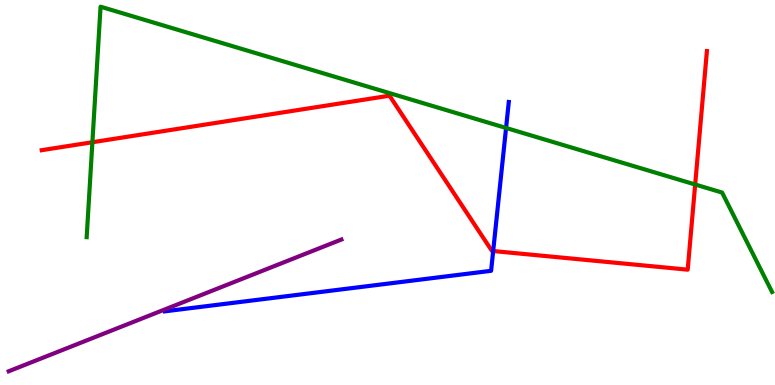[{'lines': ['blue', 'red'], 'intersections': [{'x': 6.36, 'y': 3.48}]}, {'lines': ['green', 'red'], 'intersections': [{'x': 1.19, 'y': 6.31}, {'x': 8.97, 'y': 5.21}]}, {'lines': ['purple', 'red'], 'intersections': []}, {'lines': ['blue', 'green'], 'intersections': [{'x': 6.53, 'y': 6.68}]}, {'lines': ['blue', 'purple'], 'intersections': []}, {'lines': ['green', 'purple'], 'intersections': []}]